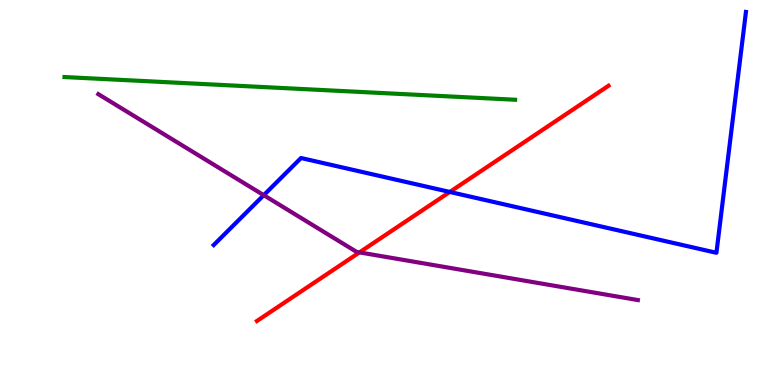[{'lines': ['blue', 'red'], 'intersections': [{'x': 5.8, 'y': 5.01}]}, {'lines': ['green', 'red'], 'intersections': []}, {'lines': ['purple', 'red'], 'intersections': [{'x': 4.64, 'y': 3.44}]}, {'lines': ['blue', 'green'], 'intersections': []}, {'lines': ['blue', 'purple'], 'intersections': [{'x': 3.4, 'y': 4.93}]}, {'lines': ['green', 'purple'], 'intersections': []}]